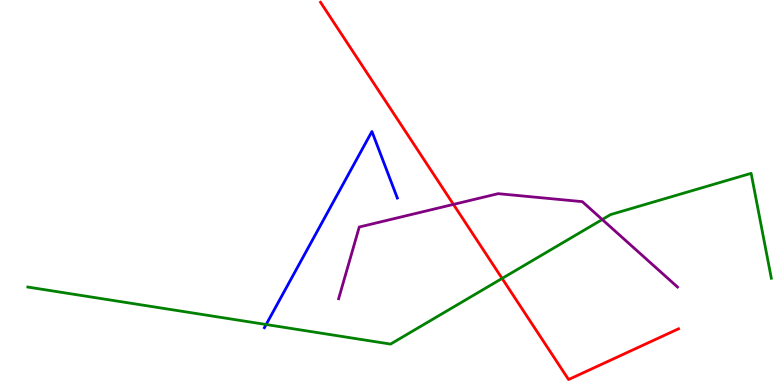[{'lines': ['blue', 'red'], 'intersections': []}, {'lines': ['green', 'red'], 'intersections': [{'x': 6.48, 'y': 2.77}]}, {'lines': ['purple', 'red'], 'intersections': [{'x': 5.85, 'y': 4.69}]}, {'lines': ['blue', 'green'], 'intersections': [{'x': 3.43, 'y': 1.57}]}, {'lines': ['blue', 'purple'], 'intersections': []}, {'lines': ['green', 'purple'], 'intersections': [{'x': 7.77, 'y': 4.3}]}]